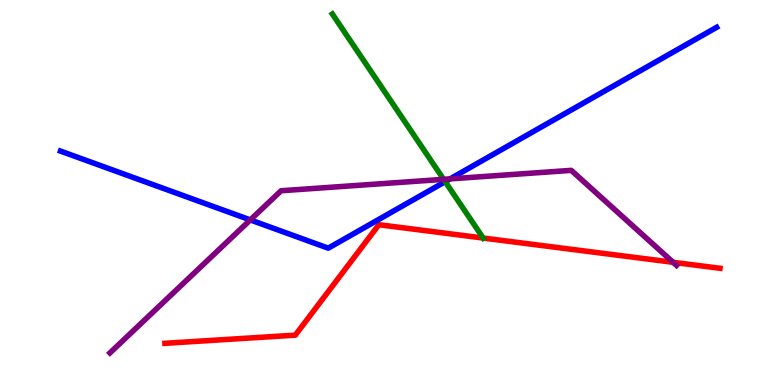[{'lines': ['blue', 'red'], 'intersections': []}, {'lines': ['green', 'red'], 'intersections': [{'x': 6.23, 'y': 3.82}]}, {'lines': ['purple', 'red'], 'intersections': [{'x': 8.68, 'y': 3.19}]}, {'lines': ['blue', 'green'], 'intersections': [{'x': 5.74, 'y': 5.28}]}, {'lines': ['blue', 'purple'], 'intersections': [{'x': 3.23, 'y': 4.29}, {'x': 5.81, 'y': 5.35}]}, {'lines': ['green', 'purple'], 'intersections': [{'x': 5.72, 'y': 5.34}]}]